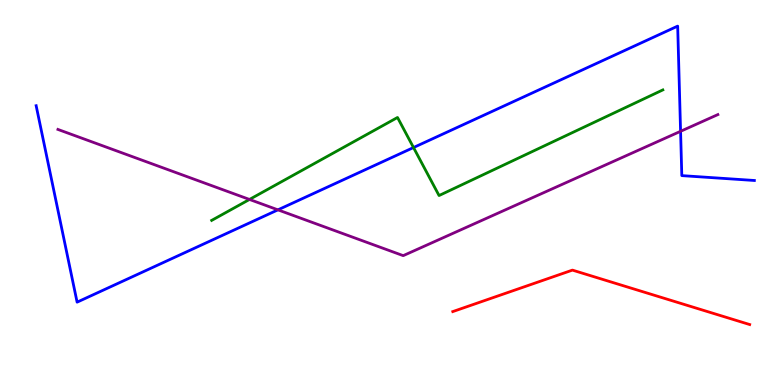[{'lines': ['blue', 'red'], 'intersections': []}, {'lines': ['green', 'red'], 'intersections': []}, {'lines': ['purple', 'red'], 'intersections': []}, {'lines': ['blue', 'green'], 'intersections': [{'x': 5.34, 'y': 6.17}]}, {'lines': ['blue', 'purple'], 'intersections': [{'x': 3.59, 'y': 4.55}, {'x': 8.78, 'y': 6.59}]}, {'lines': ['green', 'purple'], 'intersections': [{'x': 3.22, 'y': 4.82}]}]